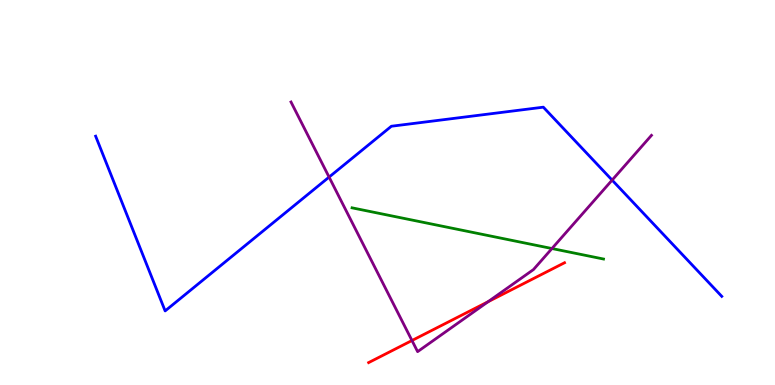[{'lines': ['blue', 'red'], 'intersections': []}, {'lines': ['green', 'red'], 'intersections': []}, {'lines': ['purple', 'red'], 'intersections': [{'x': 5.32, 'y': 1.16}, {'x': 6.3, 'y': 2.16}]}, {'lines': ['blue', 'green'], 'intersections': []}, {'lines': ['blue', 'purple'], 'intersections': [{'x': 4.25, 'y': 5.4}, {'x': 7.9, 'y': 5.32}]}, {'lines': ['green', 'purple'], 'intersections': [{'x': 7.12, 'y': 3.54}]}]